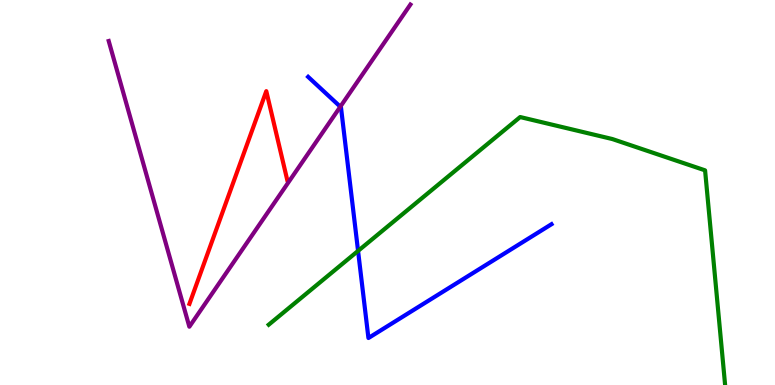[{'lines': ['blue', 'red'], 'intersections': []}, {'lines': ['green', 'red'], 'intersections': []}, {'lines': ['purple', 'red'], 'intersections': []}, {'lines': ['blue', 'green'], 'intersections': [{'x': 4.62, 'y': 3.48}]}, {'lines': ['blue', 'purple'], 'intersections': [{'x': 4.39, 'y': 7.23}]}, {'lines': ['green', 'purple'], 'intersections': []}]